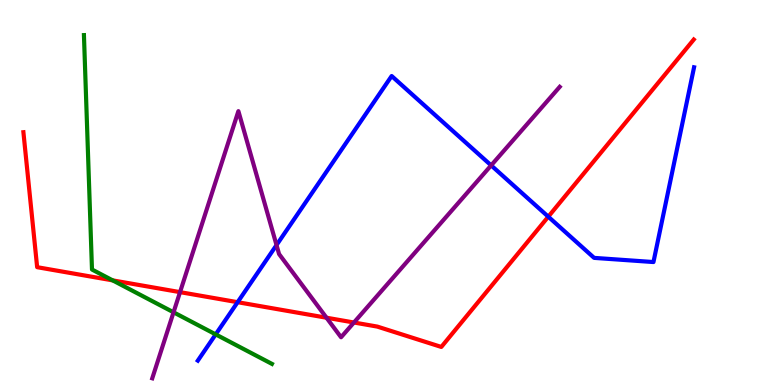[{'lines': ['blue', 'red'], 'intersections': [{'x': 3.07, 'y': 2.15}, {'x': 7.07, 'y': 4.37}]}, {'lines': ['green', 'red'], 'intersections': [{'x': 1.45, 'y': 2.72}]}, {'lines': ['purple', 'red'], 'intersections': [{'x': 2.32, 'y': 2.41}, {'x': 4.21, 'y': 1.75}, {'x': 4.57, 'y': 1.62}]}, {'lines': ['blue', 'green'], 'intersections': [{'x': 2.78, 'y': 1.31}]}, {'lines': ['blue', 'purple'], 'intersections': [{'x': 3.57, 'y': 3.63}, {'x': 6.34, 'y': 5.7}]}, {'lines': ['green', 'purple'], 'intersections': [{'x': 2.24, 'y': 1.89}]}]